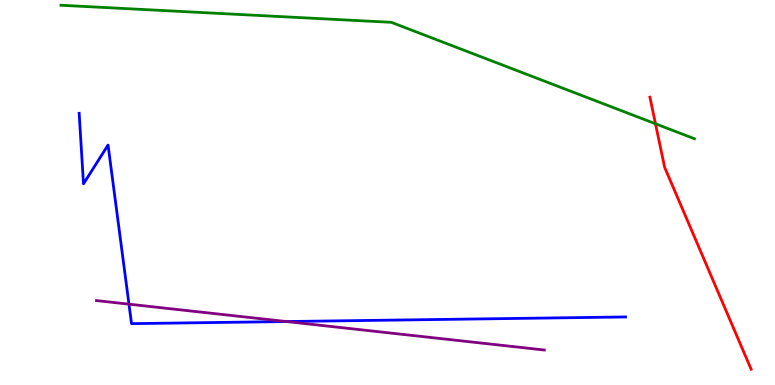[{'lines': ['blue', 'red'], 'intersections': []}, {'lines': ['green', 'red'], 'intersections': [{'x': 8.46, 'y': 6.79}]}, {'lines': ['purple', 'red'], 'intersections': []}, {'lines': ['blue', 'green'], 'intersections': []}, {'lines': ['blue', 'purple'], 'intersections': [{'x': 1.66, 'y': 2.1}, {'x': 3.7, 'y': 1.65}]}, {'lines': ['green', 'purple'], 'intersections': []}]